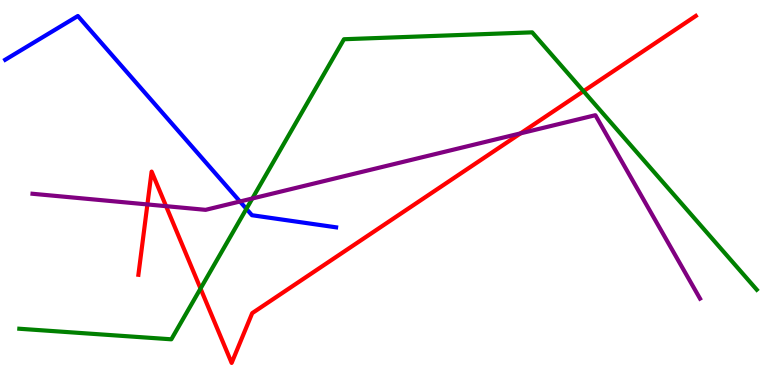[{'lines': ['blue', 'red'], 'intersections': []}, {'lines': ['green', 'red'], 'intersections': [{'x': 2.59, 'y': 2.51}, {'x': 7.53, 'y': 7.63}]}, {'lines': ['purple', 'red'], 'intersections': [{'x': 1.9, 'y': 4.69}, {'x': 2.14, 'y': 4.64}, {'x': 6.72, 'y': 6.54}]}, {'lines': ['blue', 'green'], 'intersections': [{'x': 3.18, 'y': 4.58}]}, {'lines': ['blue', 'purple'], 'intersections': [{'x': 3.1, 'y': 4.77}]}, {'lines': ['green', 'purple'], 'intersections': [{'x': 3.26, 'y': 4.84}]}]